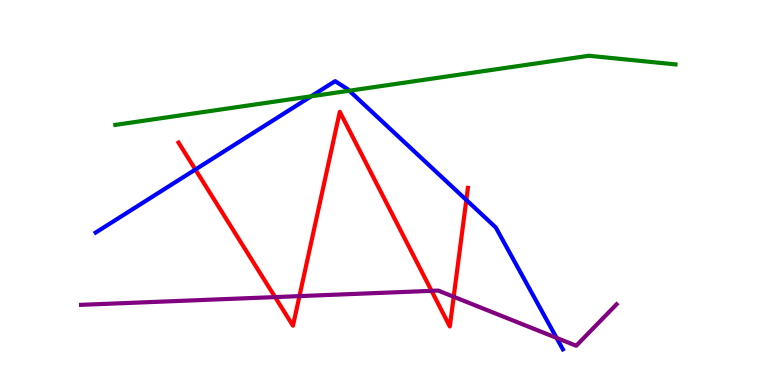[{'lines': ['blue', 'red'], 'intersections': [{'x': 2.52, 'y': 5.6}, {'x': 6.02, 'y': 4.81}]}, {'lines': ['green', 'red'], 'intersections': []}, {'lines': ['purple', 'red'], 'intersections': [{'x': 3.55, 'y': 2.28}, {'x': 3.86, 'y': 2.31}, {'x': 5.57, 'y': 2.45}, {'x': 5.85, 'y': 2.29}]}, {'lines': ['blue', 'green'], 'intersections': [{'x': 4.02, 'y': 7.5}, {'x': 4.51, 'y': 7.64}]}, {'lines': ['blue', 'purple'], 'intersections': [{'x': 7.18, 'y': 1.22}]}, {'lines': ['green', 'purple'], 'intersections': []}]